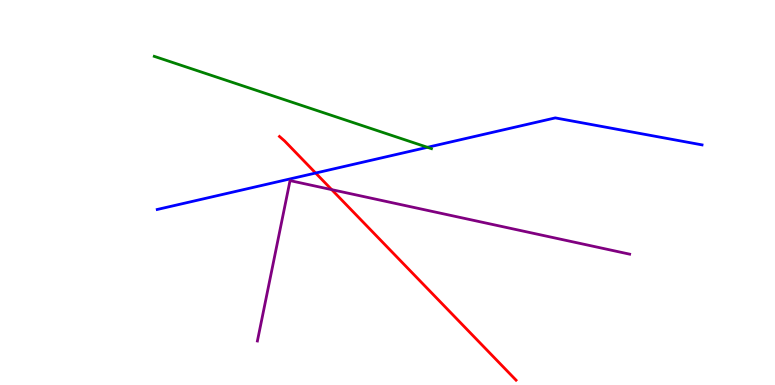[{'lines': ['blue', 'red'], 'intersections': [{'x': 4.07, 'y': 5.51}]}, {'lines': ['green', 'red'], 'intersections': []}, {'lines': ['purple', 'red'], 'intersections': [{'x': 4.28, 'y': 5.07}]}, {'lines': ['blue', 'green'], 'intersections': [{'x': 5.52, 'y': 6.17}]}, {'lines': ['blue', 'purple'], 'intersections': []}, {'lines': ['green', 'purple'], 'intersections': []}]